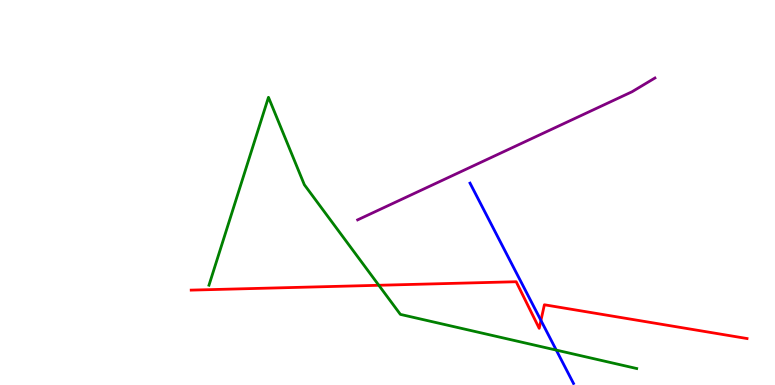[{'lines': ['blue', 'red'], 'intersections': [{'x': 6.98, 'y': 1.68}]}, {'lines': ['green', 'red'], 'intersections': [{'x': 4.89, 'y': 2.59}]}, {'lines': ['purple', 'red'], 'intersections': []}, {'lines': ['blue', 'green'], 'intersections': [{'x': 7.18, 'y': 0.907}]}, {'lines': ['blue', 'purple'], 'intersections': []}, {'lines': ['green', 'purple'], 'intersections': []}]